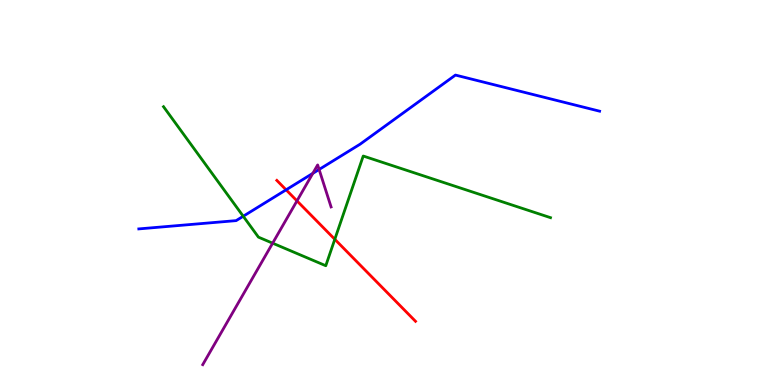[{'lines': ['blue', 'red'], 'intersections': [{'x': 3.69, 'y': 5.07}]}, {'lines': ['green', 'red'], 'intersections': [{'x': 4.32, 'y': 3.78}]}, {'lines': ['purple', 'red'], 'intersections': [{'x': 3.83, 'y': 4.78}]}, {'lines': ['blue', 'green'], 'intersections': [{'x': 3.14, 'y': 4.38}]}, {'lines': ['blue', 'purple'], 'intersections': [{'x': 4.04, 'y': 5.5}, {'x': 4.12, 'y': 5.6}]}, {'lines': ['green', 'purple'], 'intersections': [{'x': 3.52, 'y': 3.68}]}]